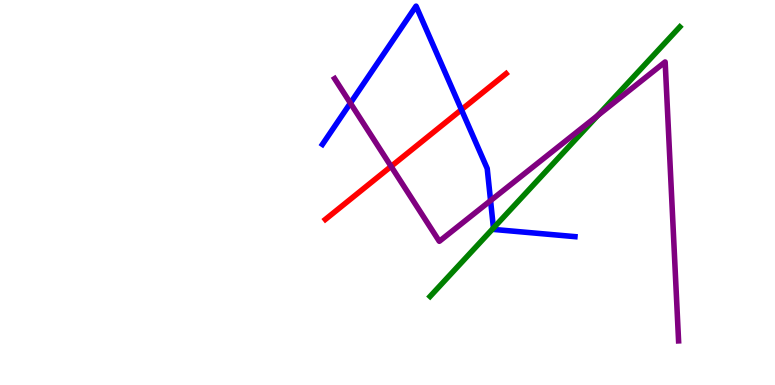[{'lines': ['blue', 'red'], 'intersections': [{'x': 5.95, 'y': 7.15}]}, {'lines': ['green', 'red'], 'intersections': []}, {'lines': ['purple', 'red'], 'intersections': [{'x': 5.05, 'y': 5.68}]}, {'lines': ['blue', 'green'], 'intersections': [{'x': 6.37, 'y': 4.08}]}, {'lines': ['blue', 'purple'], 'intersections': [{'x': 4.52, 'y': 7.32}, {'x': 6.33, 'y': 4.79}]}, {'lines': ['green', 'purple'], 'intersections': [{'x': 7.71, 'y': 7.0}]}]